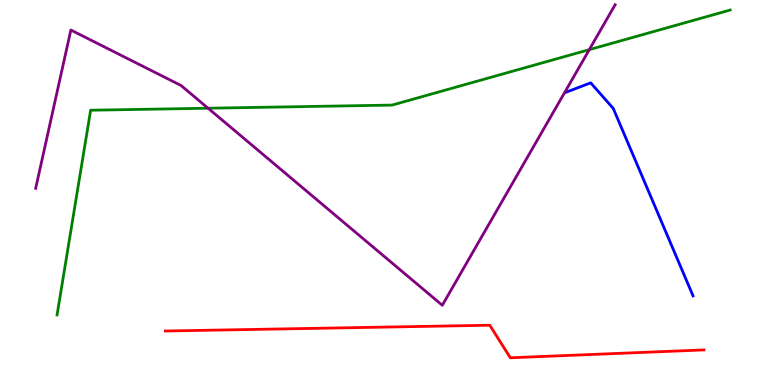[{'lines': ['blue', 'red'], 'intersections': []}, {'lines': ['green', 'red'], 'intersections': []}, {'lines': ['purple', 'red'], 'intersections': []}, {'lines': ['blue', 'green'], 'intersections': []}, {'lines': ['blue', 'purple'], 'intersections': []}, {'lines': ['green', 'purple'], 'intersections': [{'x': 2.68, 'y': 7.19}, {'x': 7.6, 'y': 8.71}]}]